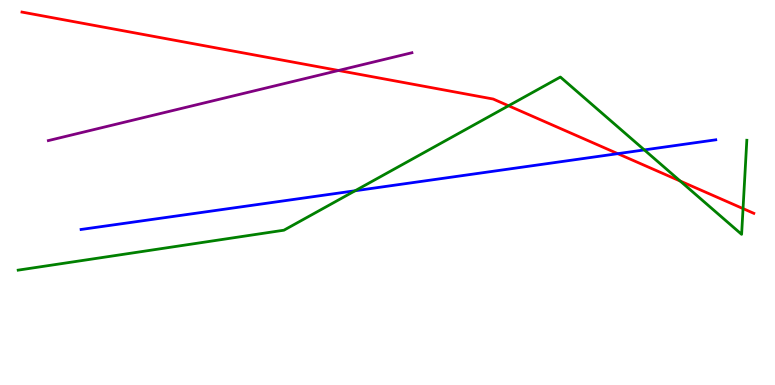[{'lines': ['blue', 'red'], 'intersections': [{'x': 7.97, 'y': 6.01}]}, {'lines': ['green', 'red'], 'intersections': [{'x': 6.56, 'y': 7.25}, {'x': 8.78, 'y': 5.3}, {'x': 9.59, 'y': 4.58}]}, {'lines': ['purple', 'red'], 'intersections': [{'x': 4.37, 'y': 8.17}]}, {'lines': ['blue', 'green'], 'intersections': [{'x': 4.58, 'y': 5.05}, {'x': 8.31, 'y': 6.11}]}, {'lines': ['blue', 'purple'], 'intersections': []}, {'lines': ['green', 'purple'], 'intersections': []}]